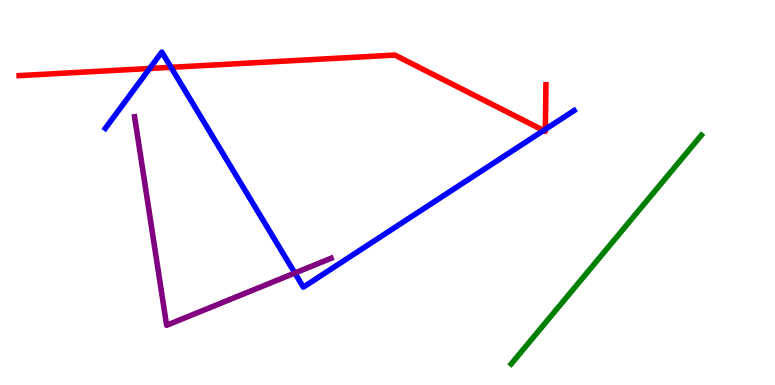[{'lines': ['blue', 'red'], 'intersections': [{'x': 1.93, 'y': 8.22}, {'x': 2.21, 'y': 8.25}, {'x': 7.01, 'y': 6.61}, {'x': 7.04, 'y': 6.64}]}, {'lines': ['green', 'red'], 'intersections': []}, {'lines': ['purple', 'red'], 'intersections': []}, {'lines': ['blue', 'green'], 'intersections': []}, {'lines': ['blue', 'purple'], 'intersections': [{'x': 3.8, 'y': 2.91}]}, {'lines': ['green', 'purple'], 'intersections': []}]